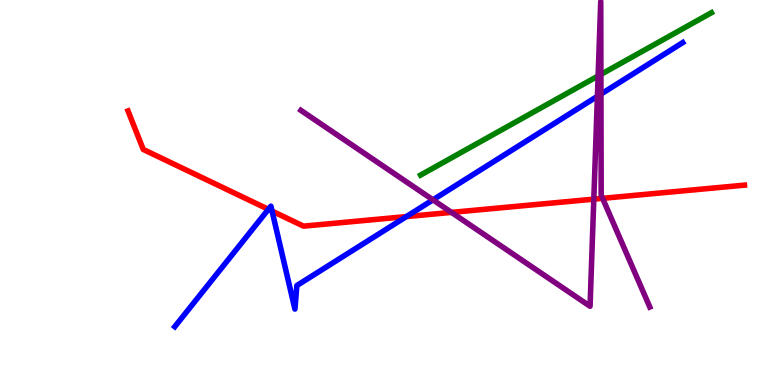[{'lines': ['blue', 'red'], 'intersections': [{'x': 3.46, 'y': 4.56}, {'x': 3.51, 'y': 4.52}, {'x': 5.24, 'y': 4.37}]}, {'lines': ['green', 'red'], 'intersections': []}, {'lines': ['purple', 'red'], 'intersections': [{'x': 5.83, 'y': 4.48}, {'x': 7.66, 'y': 4.83}, {'x': 7.78, 'y': 4.85}]}, {'lines': ['blue', 'green'], 'intersections': []}, {'lines': ['blue', 'purple'], 'intersections': [{'x': 5.59, 'y': 4.81}, {'x': 7.71, 'y': 7.5}, {'x': 7.75, 'y': 7.56}]}, {'lines': ['green', 'purple'], 'intersections': [{'x': 7.72, 'y': 8.03}, {'x': 7.75, 'y': 8.07}]}]